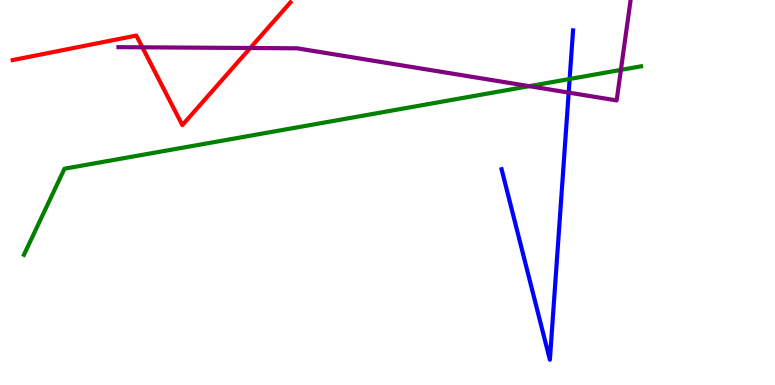[{'lines': ['blue', 'red'], 'intersections': []}, {'lines': ['green', 'red'], 'intersections': []}, {'lines': ['purple', 'red'], 'intersections': [{'x': 1.84, 'y': 8.77}, {'x': 3.23, 'y': 8.75}]}, {'lines': ['blue', 'green'], 'intersections': [{'x': 7.35, 'y': 7.95}]}, {'lines': ['blue', 'purple'], 'intersections': [{'x': 7.34, 'y': 7.59}]}, {'lines': ['green', 'purple'], 'intersections': [{'x': 6.83, 'y': 7.76}, {'x': 8.01, 'y': 8.18}]}]